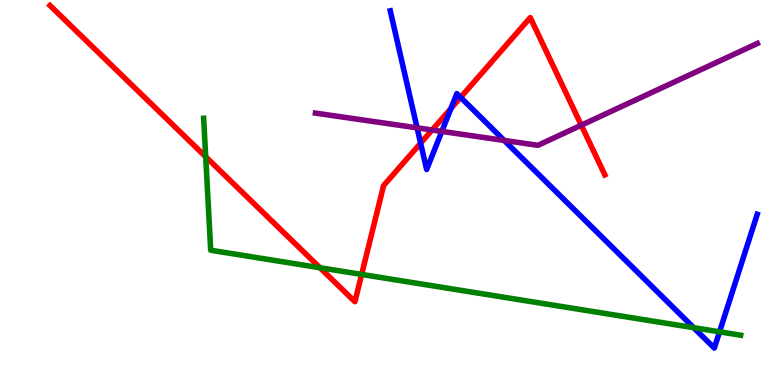[{'lines': ['blue', 'red'], 'intersections': [{'x': 5.43, 'y': 6.28}, {'x': 5.82, 'y': 7.18}, {'x': 5.94, 'y': 7.47}]}, {'lines': ['green', 'red'], 'intersections': [{'x': 2.65, 'y': 5.93}, {'x': 4.13, 'y': 3.05}, {'x': 4.67, 'y': 2.87}]}, {'lines': ['purple', 'red'], 'intersections': [{'x': 5.58, 'y': 6.62}, {'x': 7.5, 'y': 6.75}]}, {'lines': ['blue', 'green'], 'intersections': [{'x': 8.95, 'y': 1.49}, {'x': 9.28, 'y': 1.38}]}, {'lines': ['blue', 'purple'], 'intersections': [{'x': 5.38, 'y': 6.68}, {'x': 5.7, 'y': 6.59}, {'x': 6.51, 'y': 6.35}]}, {'lines': ['green', 'purple'], 'intersections': []}]